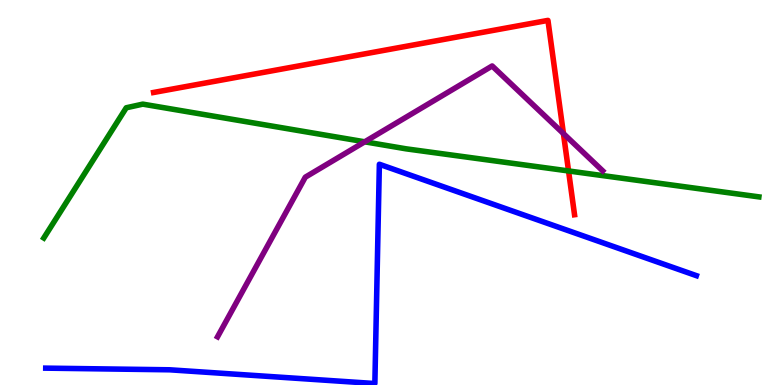[{'lines': ['blue', 'red'], 'intersections': []}, {'lines': ['green', 'red'], 'intersections': [{'x': 7.34, 'y': 5.56}]}, {'lines': ['purple', 'red'], 'intersections': [{'x': 7.27, 'y': 6.53}]}, {'lines': ['blue', 'green'], 'intersections': []}, {'lines': ['blue', 'purple'], 'intersections': []}, {'lines': ['green', 'purple'], 'intersections': [{'x': 4.71, 'y': 6.32}]}]